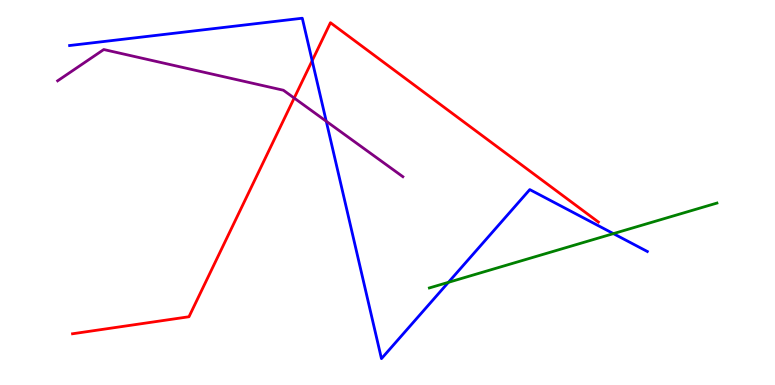[{'lines': ['blue', 'red'], 'intersections': [{'x': 4.03, 'y': 8.42}]}, {'lines': ['green', 'red'], 'intersections': []}, {'lines': ['purple', 'red'], 'intersections': [{'x': 3.8, 'y': 7.45}]}, {'lines': ['blue', 'green'], 'intersections': [{'x': 5.79, 'y': 2.67}, {'x': 7.91, 'y': 3.93}]}, {'lines': ['blue', 'purple'], 'intersections': [{'x': 4.21, 'y': 6.85}]}, {'lines': ['green', 'purple'], 'intersections': []}]